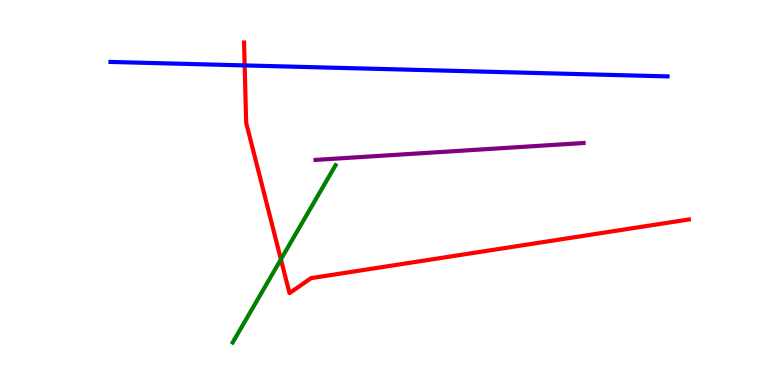[{'lines': ['blue', 'red'], 'intersections': [{'x': 3.16, 'y': 8.3}]}, {'lines': ['green', 'red'], 'intersections': [{'x': 3.62, 'y': 3.26}]}, {'lines': ['purple', 'red'], 'intersections': []}, {'lines': ['blue', 'green'], 'intersections': []}, {'lines': ['blue', 'purple'], 'intersections': []}, {'lines': ['green', 'purple'], 'intersections': []}]